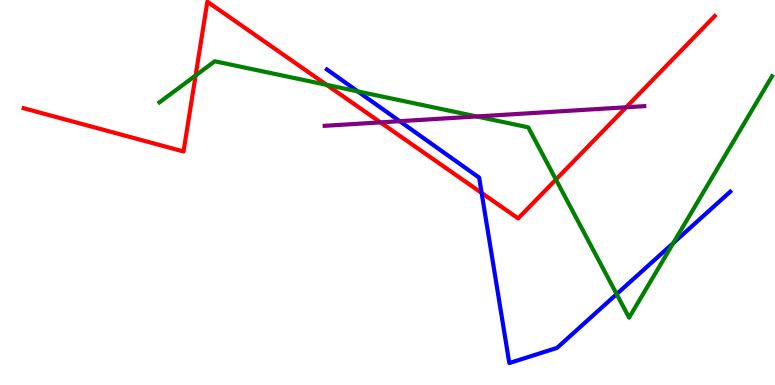[{'lines': ['blue', 'red'], 'intersections': [{'x': 6.21, 'y': 4.99}]}, {'lines': ['green', 'red'], 'intersections': [{'x': 2.52, 'y': 8.04}, {'x': 4.21, 'y': 7.8}, {'x': 7.17, 'y': 5.34}]}, {'lines': ['purple', 'red'], 'intersections': [{'x': 4.91, 'y': 6.82}, {'x': 8.08, 'y': 7.21}]}, {'lines': ['blue', 'green'], 'intersections': [{'x': 4.62, 'y': 7.63}, {'x': 7.96, 'y': 2.36}, {'x': 8.69, 'y': 3.69}]}, {'lines': ['blue', 'purple'], 'intersections': [{'x': 5.16, 'y': 6.85}]}, {'lines': ['green', 'purple'], 'intersections': [{'x': 6.15, 'y': 6.98}]}]